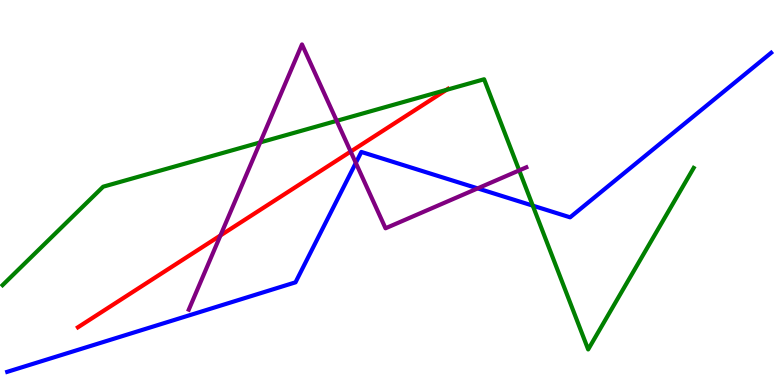[{'lines': ['blue', 'red'], 'intersections': []}, {'lines': ['green', 'red'], 'intersections': [{'x': 5.76, 'y': 7.66}]}, {'lines': ['purple', 'red'], 'intersections': [{'x': 2.84, 'y': 3.88}, {'x': 4.52, 'y': 6.06}]}, {'lines': ['blue', 'green'], 'intersections': [{'x': 6.87, 'y': 4.66}]}, {'lines': ['blue', 'purple'], 'intersections': [{'x': 4.59, 'y': 5.77}, {'x': 6.16, 'y': 5.11}]}, {'lines': ['green', 'purple'], 'intersections': [{'x': 3.36, 'y': 6.3}, {'x': 4.34, 'y': 6.86}, {'x': 6.7, 'y': 5.57}]}]